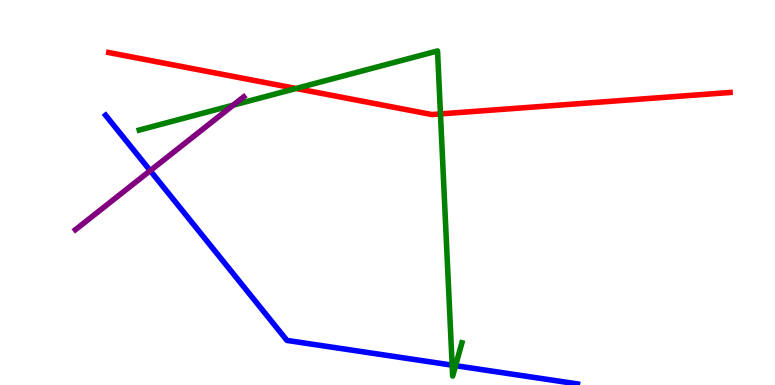[{'lines': ['blue', 'red'], 'intersections': []}, {'lines': ['green', 'red'], 'intersections': [{'x': 3.82, 'y': 7.7}, {'x': 5.68, 'y': 7.04}]}, {'lines': ['purple', 'red'], 'intersections': []}, {'lines': ['blue', 'green'], 'intersections': [{'x': 5.83, 'y': 0.515}, {'x': 5.88, 'y': 0.502}]}, {'lines': ['blue', 'purple'], 'intersections': [{'x': 1.94, 'y': 5.57}]}, {'lines': ['green', 'purple'], 'intersections': [{'x': 3.01, 'y': 7.27}]}]